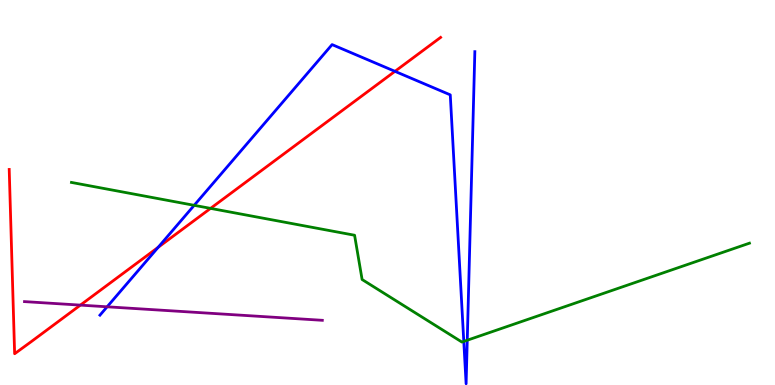[{'lines': ['blue', 'red'], 'intersections': [{'x': 2.04, 'y': 3.58}, {'x': 5.1, 'y': 8.15}]}, {'lines': ['green', 'red'], 'intersections': [{'x': 2.72, 'y': 4.59}]}, {'lines': ['purple', 'red'], 'intersections': [{'x': 1.04, 'y': 2.07}]}, {'lines': ['blue', 'green'], 'intersections': [{'x': 2.51, 'y': 4.67}, {'x': 5.98, 'y': 1.13}, {'x': 6.03, 'y': 1.16}]}, {'lines': ['blue', 'purple'], 'intersections': [{'x': 1.38, 'y': 2.03}]}, {'lines': ['green', 'purple'], 'intersections': []}]